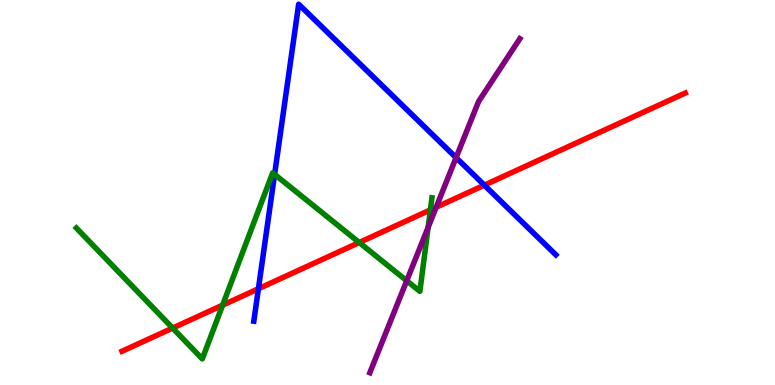[{'lines': ['blue', 'red'], 'intersections': [{'x': 3.33, 'y': 2.5}, {'x': 6.25, 'y': 5.19}]}, {'lines': ['green', 'red'], 'intersections': [{'x': 2.23, 'y': 1.48}, {'x': 2.87, 'y': 2.07}, {'x': 4.64, 'y': 3.7}, {'x': 5.55, 'y': 4.55}]}, {'lines': ['purple', 'red'], 'intersections': [{'x': 5.63, 'y': 4.62}]}, {'lines': ['blue', 'green'], 'intersections': [{'x': 3.54, 'y': 5.47}]}, {'lines': ['blue', 'purple'], 'intersections': [{'x': 5.88, 'y': 5.91}]}, {'lines': ['green', 'purple'], 'intersections': [{'x': 5.25, 'y': 2.71}, {'x': 5.52, 'y': 4.1}]}]